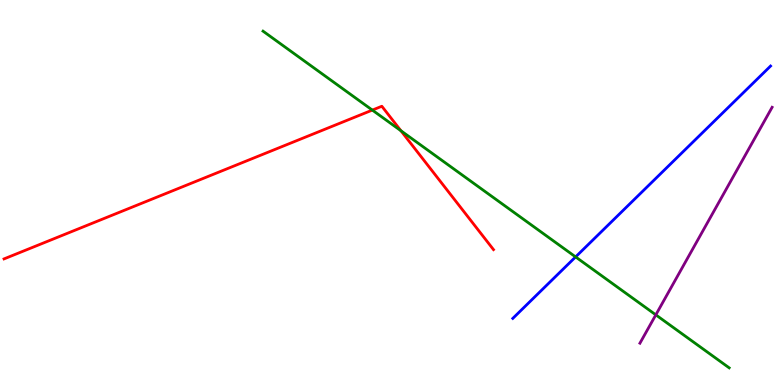[{'lines': ['blue', 'red'], 'intersections': []}, {'lines': ['green', 'red'], 'intersections': [{'x': 4.8, 'y': 7.14}, {'x': 5.17, 'y': 6.6}]}, {'lines': ['purple', 'red'], 'intersections': []}, {'lines': ['blue', 'green'], 'intersections': [{'x': 7.43, 'y': 3.33}]}, {'lines': ['blue', 'purple'], 'intersections': []}, {'lines': ['green', 'purple'], 'intersections': [{'x': 8.46, 'y': 1.82}]}]